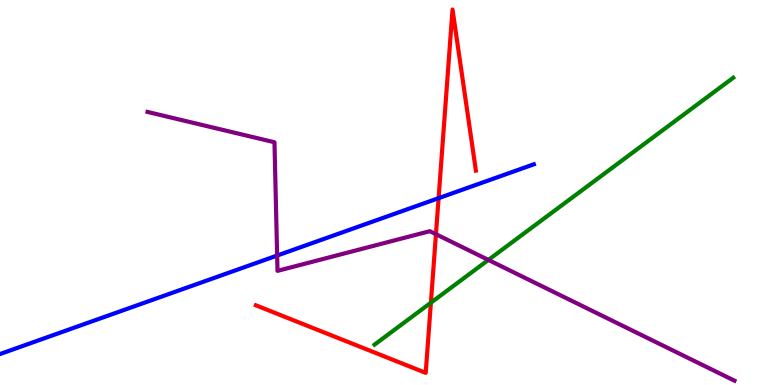[{'lines': ['blue', 'red'], 'intersections': [{'x': 5.66, 'y': 4.85}]}, {'lines': ['green', 'red'], 'intersections': [{'x': 5.56, 'y': 2.14}]}, {'lines': ['purple', 'red'], 'intersections': [{'x': 5.63, 'y': 3.92}]}, {'lines': ['blue', 'green'], 'intersections': []}, {'lines': ['blue', 'purple'], 'intersections': [{'x': 3.58, 'y': 3.36}]}, {'lines': ['green', 'purple'], 'intersections': [{'x': 6.3, 'y': 3.25}]}]